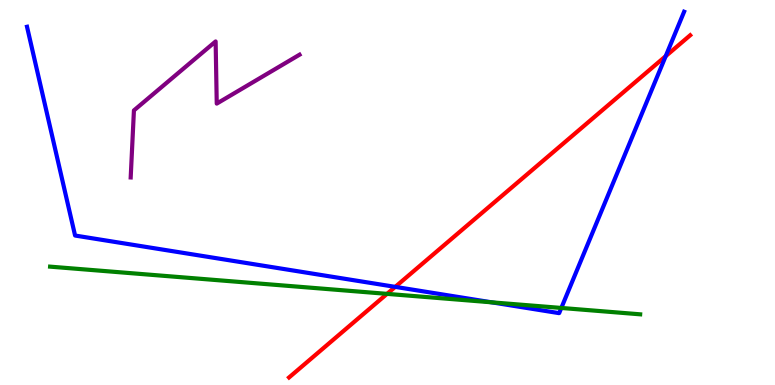[{'lines': ['blue', 'red'], 'intersections': [{'x': 5.1, 'y': 2.55}, {'x': 8.59, 'y': 8.54}]}, {'lines': ['green', 'red'], 'intersections': [{'x': 4.99, 'y': 2.37}]}, {'lines': ['purple', 'red'], 'intersections': []}, {'lines': ['blue', 'green'], 'intersections': [{'x': 6.34, 'y': 2.15}, {'x': 7.24, 'y': 2.0}]}, {'lines': ['blue', 'purple'], 'intersections': []}, {'lines': ['green', 'purple'], 'intersections': []}]